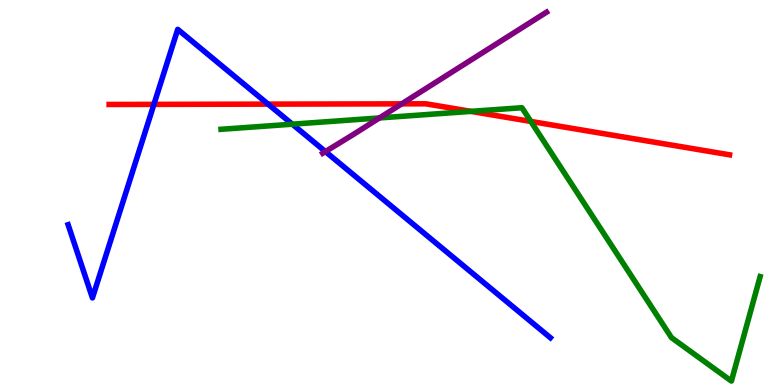[{'lines': ['blue', 'red'], 'intersections': [{'x': 1.99, 'y': 7.29}, {'x': 3.46, 'y': 7.3}]}, {'lines': ['green', 'red'], 'intersections': [{'x': 6.08, 'y': 7.11}, {'x': 6.85, 'y': 6.85}]}, {'lines': ['purple', 'red'], 'intersections': [{'x': 5.18, 'y': 7.3}]}, {'lines': ['blue', 'green'], 'intersections': [{'x': 3.77, 'y': 6.77}]}, {'lines': ['blue', 'purple'], 'intersections': [{'x': 4.2, 'y': 6.06}]}, {'lines': ['green', 'purple'], 'intersections': [{'x': 4.9, 'y': 6.94}]}]